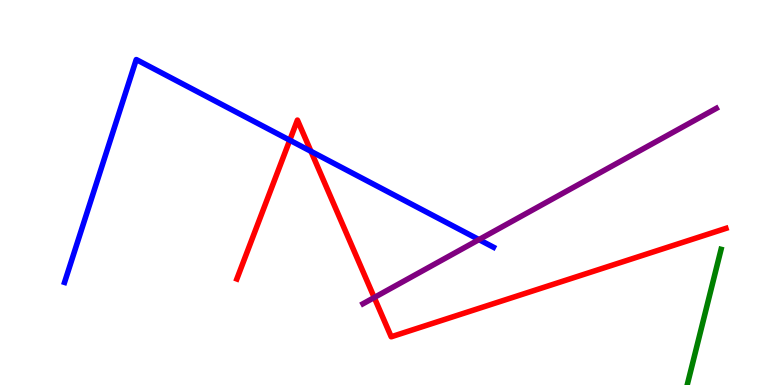[{'lines': ['blue', 'red'], 'intersections': [{'x': 3.74, 'y': 6.36}, {'x': 4.01, 'y': 6.07}]}, {'lines': ['green', 'red'], 'intersections': []}, {'lines': ['purple', 'red'], 'intersections': [{'x': 4.83, 'y': 2.27}]}, {'lines': ['blue', 'green'], 'intersections': []}, {'lines': ['blue', 'purple'], 'intersections': [{'x': 6.18, 'y': 3.78}]}, {'lines': ['green', 'purple'], 'intersections': []}]